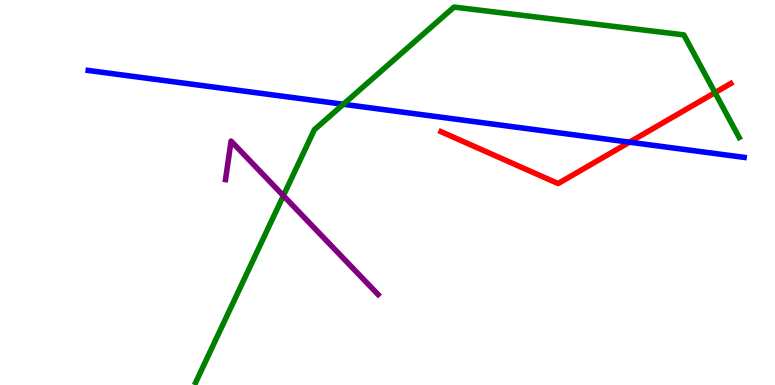[{'lines': ['blue', 'red'], 'intersections': [{'x': 8.12, 'y': 6.31}]}, {'lines': ['green', 'red'], 'intersections': [{'x': 9.23, 'y': 7.59}]}, {'lines': ['purple', 'red'], 'intersections': []}, {'lines': ['blue', 'green'], 'intersections': [{'x': 4.43, 'y': 7.29}]}, {'lines': ['blue', 'purple'], 'intersections': []}, {'lines': ['green', 'purple'], 'intersections': [{'x': 3.66, 'y': 4.92}]}]